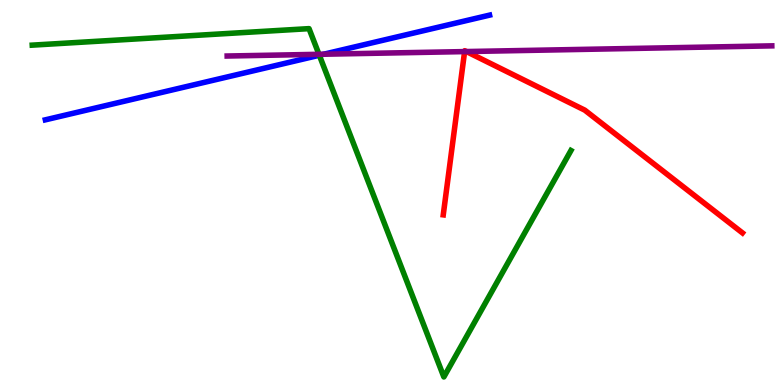[{'lines': ['blue', 'red'], 'intersections': []}, {'lines': ['green', 'red'], 'intersections': []}, {'lines': ['purple', 'red'], 'intersections': [{'x': 6.0, 'y': 8.66}, {'x': 6.02, 'y': 8.66}]}, {'lines': ['blue', 'green'], 'intersections': [{'x': 4.12, 'y': 8.56}]}, {'lines': ['blue', 'purple'], 'intersections': [{'x': 4.18, 'y': 8.59}]}, {'lines': ['green', 'purple'], 'intersections': [{'x': 4.12, 'y': 8.59}]}]